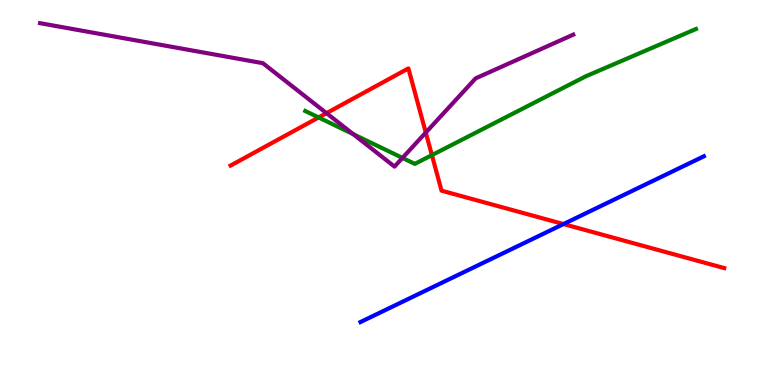[{'lines': ['blue', 'red'], 'intersections': [{'x': 7.27, 'y': 4.18}]}, {'lines': ['green', 'red'], 'intersections': [{'x': 4.11, 'y': 6.95}, {'x': 5.57, 'y': 5.97}]}, {'lines': ['purple', 'red'], 'intersections': [{'x': 4.21, 'y': 7.06}, {'x': 5.49, 'y': 6.56}]}, {'lines': ['blue', 'green'], 'intersections': []}, {'lines': ['blue', 'purple'], 'intersections': []}, {'lines': ['green', 'purple'], 'intersections': [{'x': 4.56, 'y': 6.52}, {'x': 5.19, 'y': 5.9}]}]